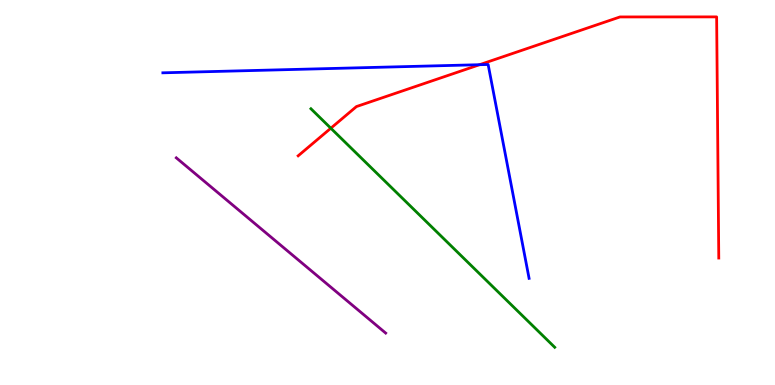[{'lines': ['blue', 'red'], 'intersections': [{'x': 6.19, 'y': 8.32}]}, {'lines': ['green', 'red'], 'intersections': [{'x': 4.27, 'y': 6.67}]}, {'lines': ['purple', 'red'], 'intersections': []}, {'lines': ['blue', 'green'], 'intersections': []}, {'lines': ['blue', 'purple'], 'intersections': []}, {'lines': ['green', 'purple'], 'intersections': []}]